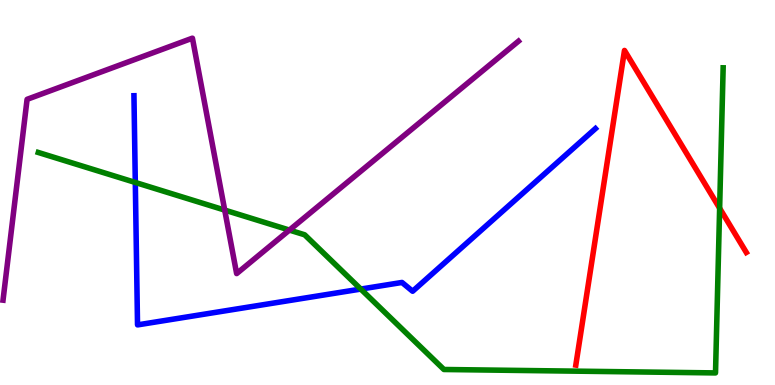[{'lines': ['blue', 'red'], 'intersections': []}, {'lines': ['green', 'red'], 'intersections': [{'x': 9.29, 'y': 4.59}]}, {'lines': ['purple', 'red'], 'intersections': []}, {'lines': ['blue', 'green'], 'intersections': [{'x': 1.75, 'y': 5.26}, {'x': 4.66, 'y': 2.49}]}, {'lines': ['blue', 'purple'], 'intersections': []}, {'lines': ['green', 'purple'], 'intersections': [{'x': 2.9, 'y': 4.54}, {'x': 3.73, 'y': 4.02}]}]